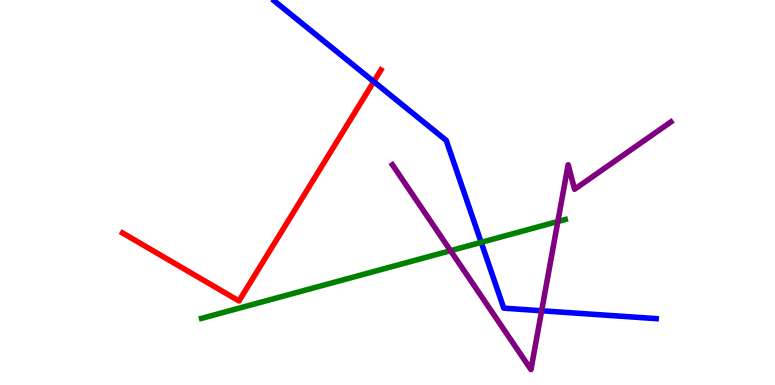[{'lines': ['blue', 'red'], 'intersections': [{'x': 4.82, 'y': 7.88}]}, {'lines': ['green', 'red'], 'intersections': []}, {'lines': ['purple', 'red'], 'intersections': []}, {'lines': ['blue', 'green'], 'intersections': [{'x': 6.21, 'y': 3.71}]}, {'lines': ['blue', 'purple'], 'intersections': [{'x': 6.99, 'y': 1.93}]}, {'lines': ['green', 'purple'], 'intersections': [{'x': 5.81, 'y': 3.49}, {'x': 7.2, 'y': 4.25}]}]